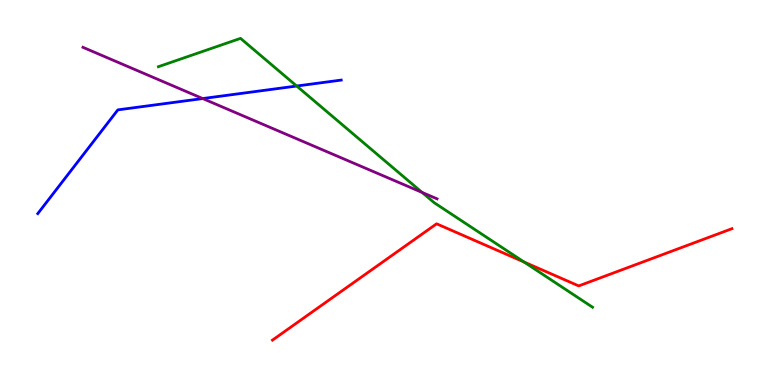[{'lines': ['blue', 'red'], 'intersections': []}, {'lines': ['green', 'red'], 'intersections': [{'x': 6.76, 'y': 3.19}]}, {'lines': ['purple', 'red'], 'intersections': []}, {'lines': ['blue', 'green'], 'intersections': [{'x': 3.83, 'y': 7.77}]}, {'lines': ['blue', 'purple'], 'intersections': [{'x': 2.62, 'y': 7.44}]}, {'lines': ['green', 'purple'], 'intersections': [{'x': 5.45, 'y': 5.0}]}]